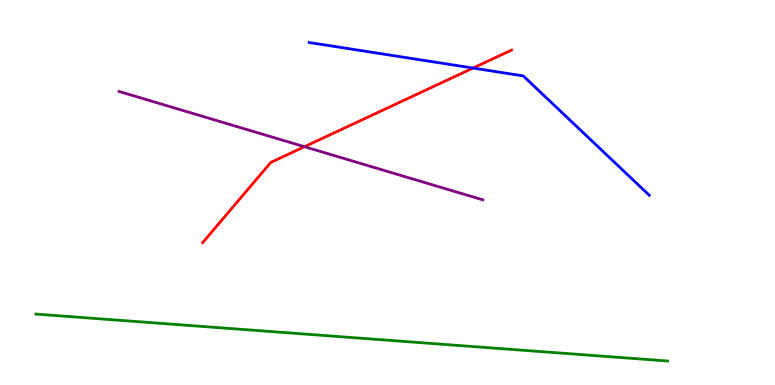[{'lines': ['blue', 'red'], 'intersections': [{'x': 6.1, 'y': 8.23}]}, {'lines': ['green', 'red'], 'intersections': []}, {'lines': ['purple', 'red'], 'intersections': [{'x': 3.93, 'y': 6.19}]}, {'lines': ['blue', 'green'], 'intersections': []}, {'lines': ['blue', 'purple'], 'intersections': []}, {'lines': ['green', 'purple'], 'intersections': []}]